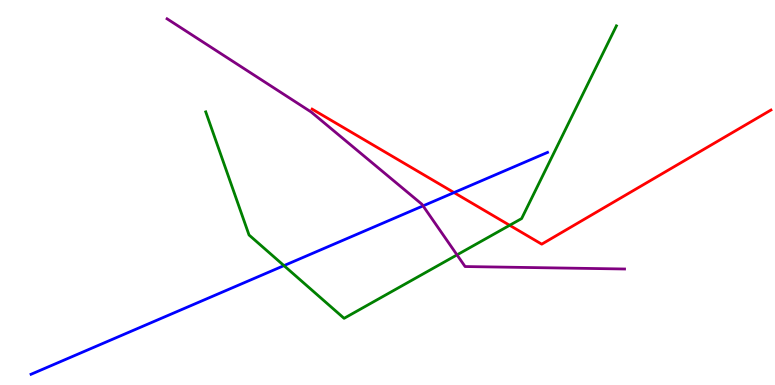[{'lines': ['blue', 'red'], 'intersections': [{'x': 5.86, 'y': 5.0}]}, {'lines': ['green', 'red'], 'intersections': [{'x': 6.58, 'y': 4.15}]}, {'lines': ['purple', 'red'], 'intersections': []}, {'lines': ['blue', 'green'], 'intersections': [{'x': 3.66, 'y': 3.1}]}, {'lines': ['blue', 'purple'], 'intersections': [{'x': 5.46, 'y': 4.65}]}, {'lines': ['green', 'purple'], 'intersections': [{'x': 5.9, 'y': 3.38}]}]